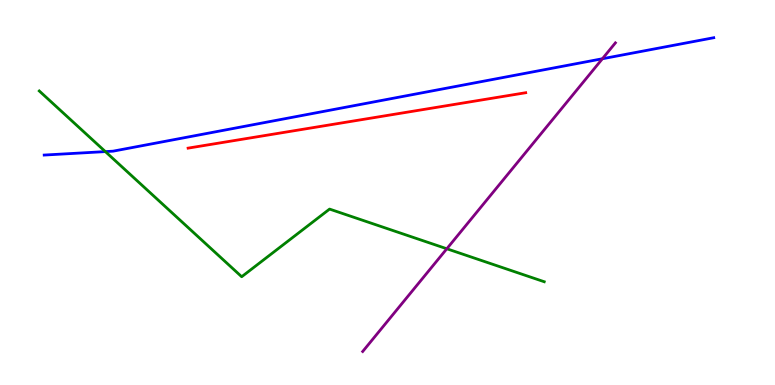[{'lines': ['blue', 'red'], 'intersections': []}, {'lines': ['green', 'red'], 'intersections': []}, {'lines': ['purple', 'red'], 'intersections': []}, {'lines': ['blue', 'green'], 'intersections': [{'x': 1.36, 'y': 6.06}]}, {'lines': ['blue', 'purple'], 'intersections': [{'x': 7.77, 'y': 8.47}]}, {'lines': ['green', 'purple'], 'intersections': [{'x': 5.77, 'y': 3.54}]}]